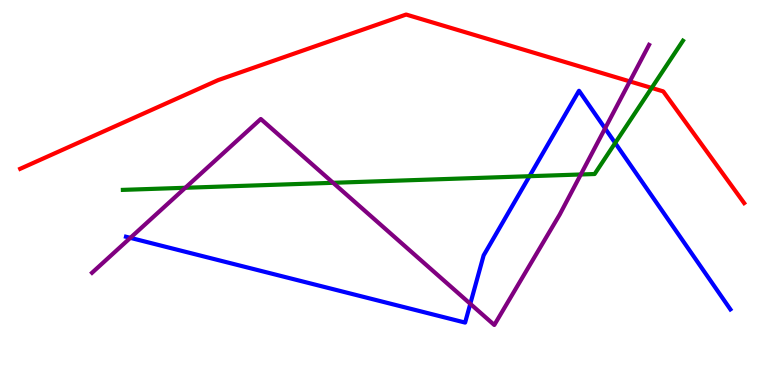[{'lines': ['blue', 'red'], 'intersections': []}, {'lines': ['green', 'red'], 'intersections': [{'x': 8.41, 'y': 7.72}]}, {'lines': ['purple', 'red'], 'intersections': [{'x': 8.13, 'y': 7.89}]}, {'lines': ['blue', 'green'], 'intersections': [{'x': 6.83, 'y': 5.42}, {'x': 7.94, 'y': 6.29}]}, {'lines': ['blue', 'purple'], 'intersections': [{'x': 1.68, 'y': 3.82}, {'x': 6.07, 'y': 2.11}, {'x': 7.81, 'y': 6.66}]}, {'lines': ['green', 'purple'], 'intersections': [{'x': 2.39, 'y': 5.12}, {'x': 4.3, 'y': 5.25}, {'x': 7.49, 'y': 5.47}]}]